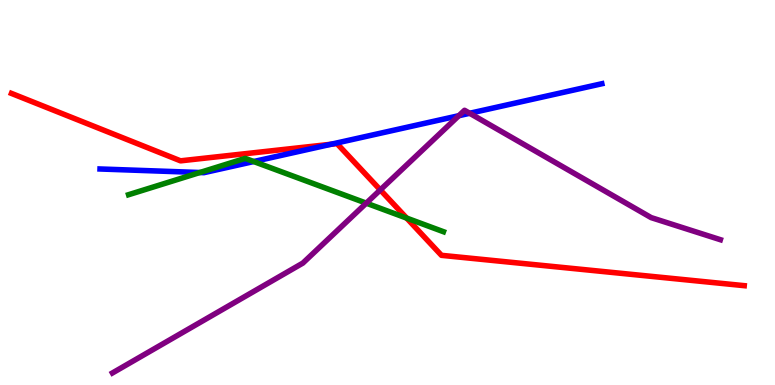[{'lines': ['blue', 'red'], 'intersections': [{'x': 4.27, 'y': 6.25}]}, {'lines': ['green', 'red'], 'intersections': [{'x': 5.25, 'y': 4.34}]}, {'lines': ['purple', 'red'], 'intersections': [{'x': 4.91, 'y': 5.07}]}, {'lines': ['blue', 'green'], 'intersections': [{'x': 2.58, 'y': 5.52}, {'x': 3.27, 'y': 5.8}]}, {'lines': ['blue', 'purple'], 'intersections': [{'x': 5.92, 'y': 6.99}, {'x': 6.06, 'y': 7.06}]}, {'lines': ['green', 'purple'], 'intersections': [{'x': 4.73, 'y': 4.72}]}]